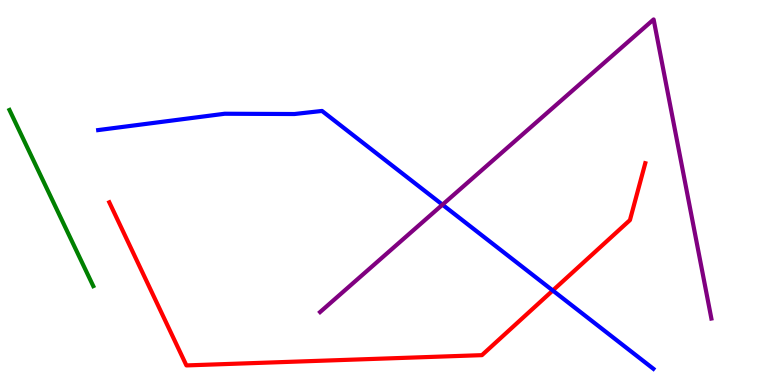[{'lines': ['blue', 'red'], 'intersections': [{'x': 7.13, 'y': 2.45}]}, {'lines': ['green', 'red'], 'intersections': []}, {'lines': ['purple', 'red'], 'intersections': []}, {'lines': ['blue', 'green'], 'intersections': []}, {'lines': ['blue', 'purple'], 'intersections': [{'x': 5.71, 'y': 4.68}]}, {'lines': ['green', 'purple'], 'intersections': []}]